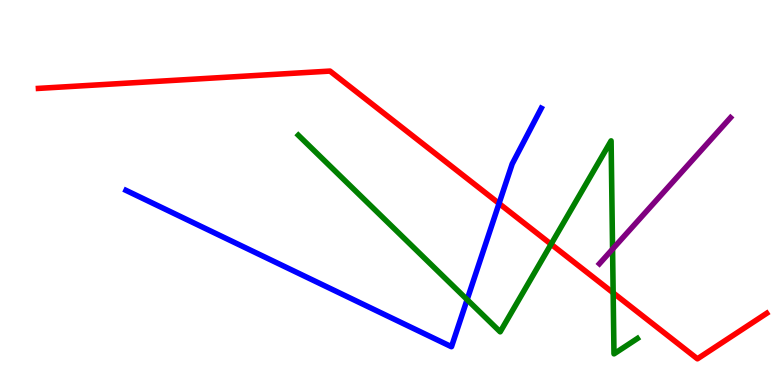[{'lines': ['blue', 'red'], 'intersections': [{'x': 6.44, 'y': 4.71}]}, {'lines': ['green', 'red'], 'intersections': [{'x': 7.11, 'y': 3.66}, {'x': 7.91, 'y': 2.39}]}, {'lines': ['purple', 'red'], 'intersections': []}, {'lines': ['blue', 'green'], 'intersections': [{'x': 6.03, 'y': 2.22}]}, {'lines': ['blue', 'purple'], 'intersections': []}, {'lines': ['green', 'purple'], 'intersections': [{'x': 7.9, 'y': 3.53}]}]